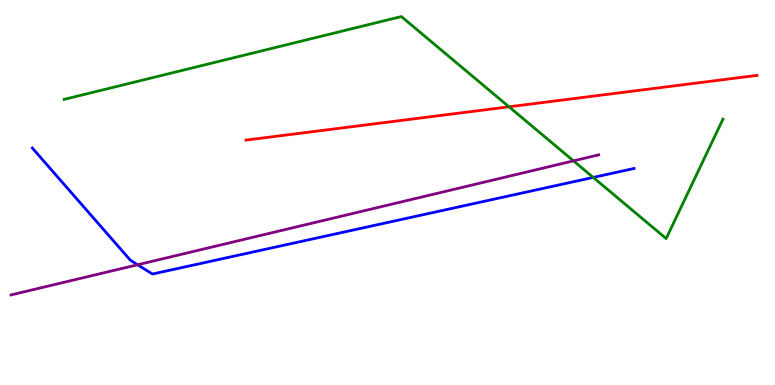[{'lines': ['blue', 'red'], 'intersections': []}, {'lines': ['green', 'red'], 'intersections': [{'x': 6.57, 'y': 7.23}]}, {'lines': ['purple', 'red'], 'intersections': []}, {'lines': ['blue', 'green'], 'intersections': [{'x': 7.65, 'y': 5.39}]}, {'lines': ['blue', 'purple'], 'intersections': [{'x': 1.78, 'y': 3.12}]}, {'lines': ['green', 'purple'], 'intersections': [{'x': 7.4, 'y': 5.82}]}]